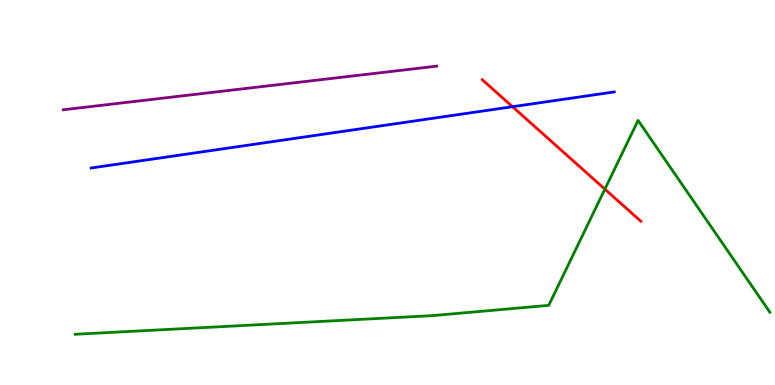[{'lines': ['blue', 'red'], 'intersections': [{'x': 6.61, 'y': 7.23}]}, {'lines': ['green', 'red'], 'intersections': [{'x': 7.8, 'y': 5.09}]}, {'lines': ['purple', 'red'], 'intersections': []}, {'lines': ['blue', 'green'], 'intersections': []}, {'lines': ['blue', 'purple'], 'intersections': []}, {'lines': ['green', 'purple'], 'intersections': []}]